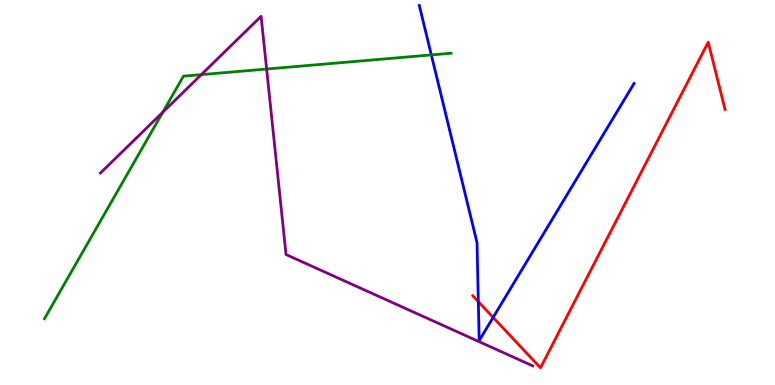[{'lines': ['blue', 'red'], 'intersections': [{'x': 6.17, 'y': 2.16}, {'x': 6.36, 'y': 1.76}]}, {'lines': ['green', 'red'], 'intersections': []}, {'lines': ['purple', 'red'], 'intersections': []}, {'lines': ['blue', 'green'], 'intersections': [{'x': 5.57, 'y': 8.57}]}, {'lines': ['blue', 'purple'], 'intersections': []}, {'lines': ['green', 'purple'], 'intersections': [{'x': 2.1, 'y': 7.09}, {'x': 2.6, 'y': 8.06}, {'x': 3.44, 'y': 8.21}]}]